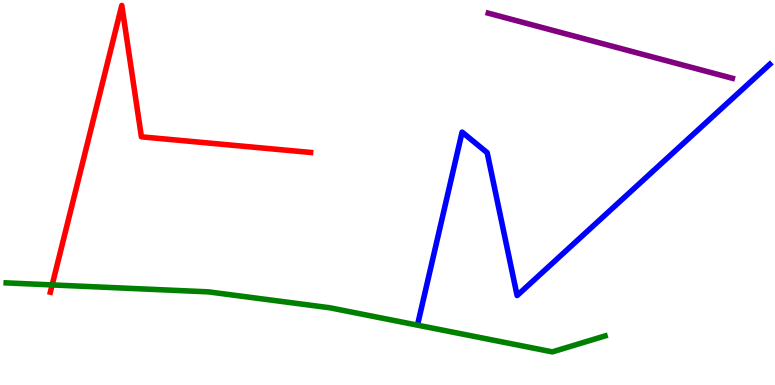[{'lines': ['blue', 'red'], 'intersections': []}, {'lines': ['green', 'red'], 'intersections': [{'x': 0.673, 'y': 2.6}]}, {'lines': ['purple', 'red'], 'intersections': []}, {'lines': ['blue', 'green'], 'intersections': []}, {'lines': ['blue', 'purple'], 'intersections': []}, {'lines': ['green', 'purple'], 'intersections': []}]